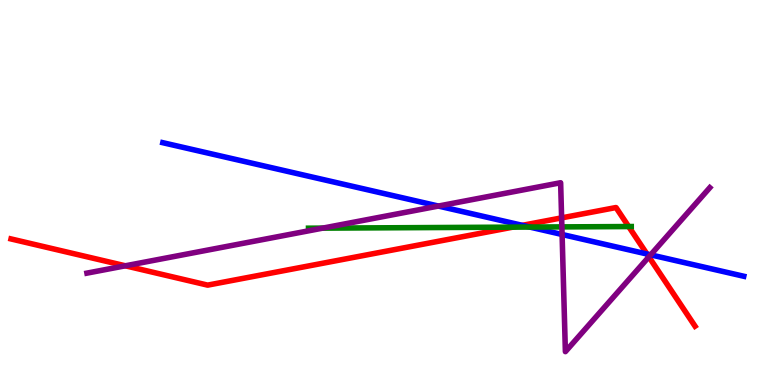[{'lines': ['blue', 'red'], 'intersections': [{'x': 6.74, 'y': 4.15}, {'x': 8.35, 'y': 3.4}]}, {'lines': ['green', 'red'], 'intersections': [{'x': 6.62, 'y': 4.1}, {'x': 8.11, 'y': 4.12}]}, {'lines': ['purple', 'red'], 'intersections': [{'x': 1.62, 'y': 3.1}, {'x': 7.25, 'y': 4.34}, {'x': 8.37, 'y': 3.33}]}, {'lines': ['blue', 'green'], 'intersections': [{'x': 6.84, 'y': 4.1}]}, {'lines': ['blue', 'purple'], 'intersections': [{'x': 5.66, 'y': 4.65}, {'x': 7.25, 'y': 3.91}, {'x': 8.4, 'y': 3.38}]}, {'lines': ['green', 'purple'], 'intersections': [{'x': 4.16, 'y': 4.07}, {'x': 7.25, 'y': 4.11}]}]